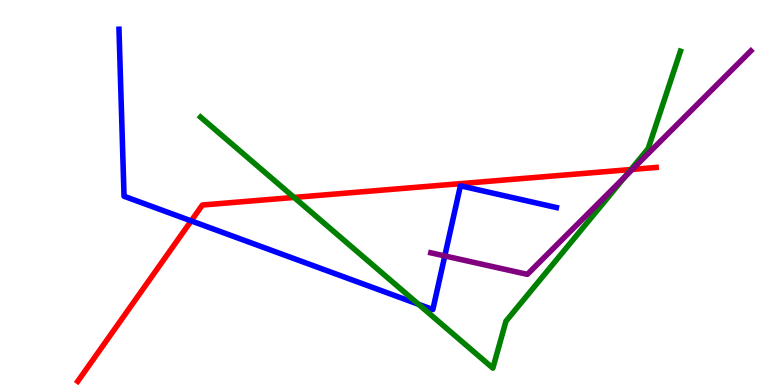[{'lines': ['blue', 'red'], 'intersections': [{'x': 2.47, 'y': 4.26}]}, {'lines': ['green', 'red'], 'intersections': [{'x': 3.79, 'y': 4.87}, {'x': 8.14, 'y': 5.6}]}, {'lines': ['purple', 'red'], 'intersections': [{'x': 8.16, 'y': 5.6}]}, {'lines': ['blue', 'green'], 'intersections': [{'x': 5.4, 'y': 2.1}]}, {'lines': ['blue', 'purple'], 'intersections': [{'x': 5.74, 'y': 3.35}]}, {'lines': ['green', 'purple'], 'intersections': [{'x': 8.07, 'y': 5.41}]}]